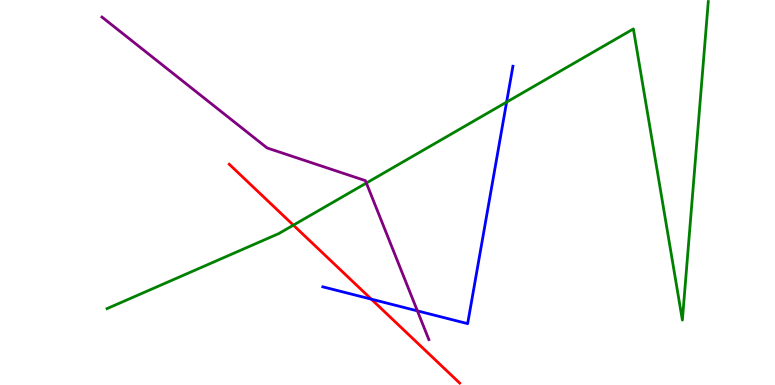[{'lines': ['blue', 'red'], 'intersections': [{'x': 4.79, 'y': 2.23}]}, {'lines': ['green', 'red'], 'intersections': [{'x': 3.79, 'y': 4.15}]}, {'lines': ['purple', 'red'], 'intersections': []}, {'lines': ['blue', 'green'], 'intersections': [{'x': 6.54, 'y': 7.35}]}, {'lines': ['blue', 'purple'], 'intersections': [{'x': 5.39, 'y': 1.93}]}, {'lines': ['green', 'purple'], 'intersections': [{'x': 4.73, 'y': 5.25}]}]